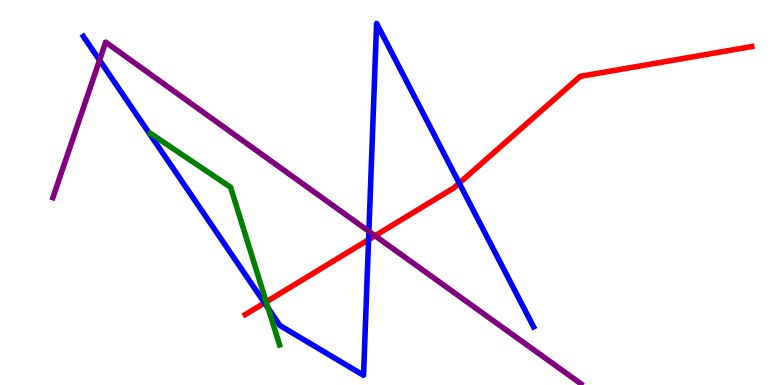[{'lines': ['blue', 'red'], 'intersections': [{'x': 3.41, 'y': 2.13}, {'x': 4.76, 'y': 3.77}, {'x': 5.93, 'y': 5.24}]}, {'lines': ['green', 'red'], 'intersections': [{'x': 3.44, 'y': 2.16}]}, {'lines': ['purple', 'red'], 'intersections': [{'x': 4.84, 'y': 3.88}]}, {'lines': ['blue', 'green'], 'intersections': [{'x': 3.46, 'y': 1.99}]}, {'lines': ['blue', 'purple'], 'intersections': [{'x': 1.28, 'y': 8.44}, {'x': 4.76, 'y': 3.99}]}, {'lines': ['green', 'purple'], 'intersections': []}]